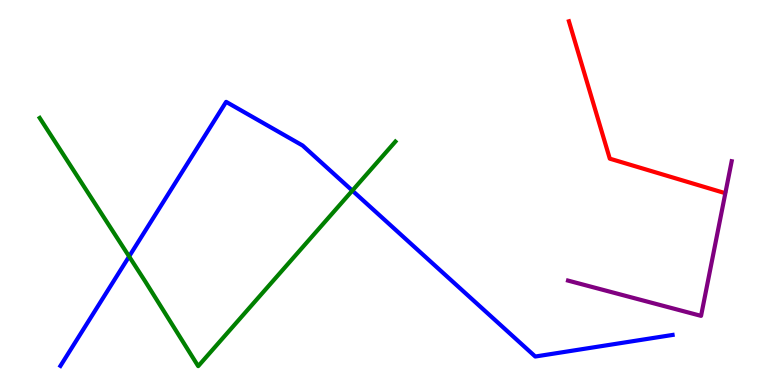[{'lines': ['blue', 'red'], 'intersections': []}, {'lines': ['green', 'red'], 'intersections': []}, {'lines': ['purple', 'red'], 'intersections': []}, {'lines': ['blue', 'green'], 'intersections': [{'x': 1.67, 'y': 3.34}, {'x': 4.55, 'y': 5.05}]}, {'lines': ['blue', 'purple'], 'intersections': []}, {'lines': ['green', 'purple'], 'intersections': []}]